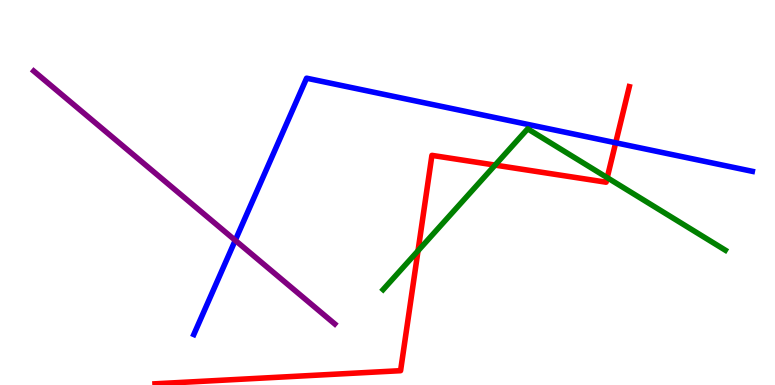[{'lines': ['blue', 'red'], 'intersections': [{'x': 7.94, 'y': 6.29}]}, {'lines': ['green', 'red'], 'intersections': [{'x': 5.39, 'y': 3.49}, {'x': 6.39, 'y': 5.71}, {'x': 7.83, 'y': 5.39}]}, {'lines': ['purple', 'red'], 'intersections': []}, {'lines': ['blue', 'green'], 'intersections': []}, {'lines': ['blue', 'purple'], 'intersections': [{'x': 3.04, 'y': 3.76}]}, {'lines': ['green', 'purple'], 'intersections': []}]